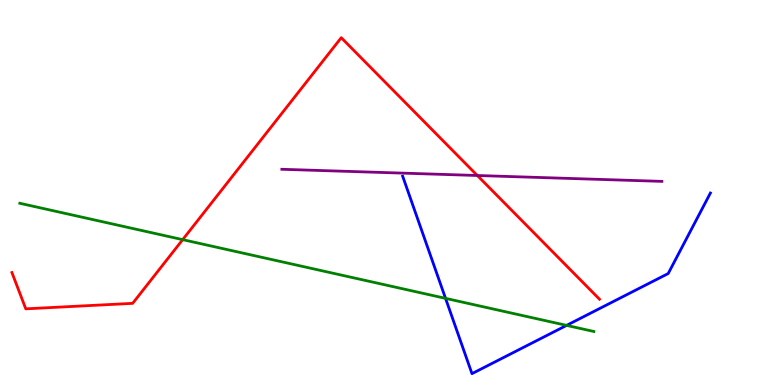[{'lines': ['blue', 'red'], 'intersections': []}, {'lines': ['green', 'red'], 'intersections': [{'x': 2.36, 'y': 3.78}]}, {'lines': ['purple', 'red'], 'intersections': [{'x': 6.16, 'y': 5.44}]}, {'lines': ['blue', 'green'], 'intersections': [{'x': 5.75, 'y': 2.25}, {'x': 7.31, 'y': 1.55}]}, {'lines': ['blue', 'purple'], 'intersections': []}, {'lines': ['green', 'purple'], 'intersections': []}]